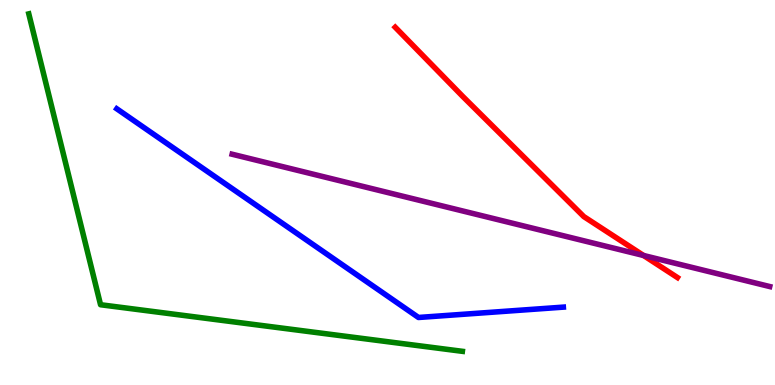[{'lines': ['blue', 'red'], 'intersections': []}, {'lines': ['green', 'red'], 'intersections': []}, {'lines': ['purple', 'red'], 'intersections': [{'x': 8.3, 'y': 3.36}]}, {'lines': ['blue', 'green'], 'intersections': []}, {'lines': ['blue', 'purple'], 'intersections': []}, {'lines': ['green', 'purple'], 'intersections': []}]